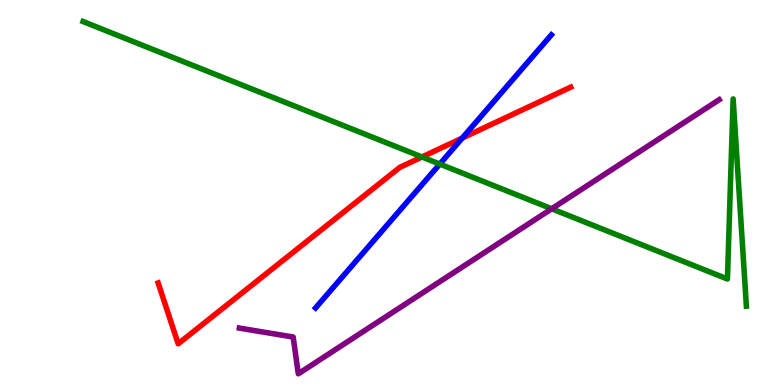[{'lines': ['blue', 'red'], 'intersections': [{'x': 5.96, 'y': 6.41}]}, {'lines': ['green', 'red'], 'intersections': [{'x': 5.45, 'y': 5.92}]}, {'lines': ['purple', 'red'], 'intersections': []}, {'lines': ['blue', 'green'], 'intersections': [{'x': 5.67, 'y': 5.74}]}, {'lines': ['blue', 'purple'], 'intersections': []}, {'lines': ['green', 'purple'], 'intersections': [{'x': 7.12, 'y': 4.58}]}]